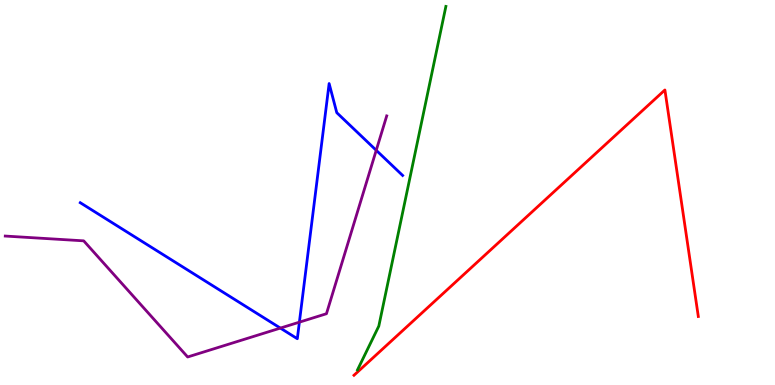[{'lines': ['blue', 'red'], 'intersections': []}, {'lines': ['green', 'red'], 'intersections': []}, {'lines': ['purple', 'red'], 'intersections': []}, {'lines': ['blue', 'green'], 'intersections': []}, {'lines': ['blue', 'purple'], 'intersections': [{'x': 3.62, 'y': 1.48}, {'x': 3.86, 'y': 1.63}, {'x': 4.85, 'y': 6.1}]}, {'lines': ['green', 'purple'], 'intersections': []}]